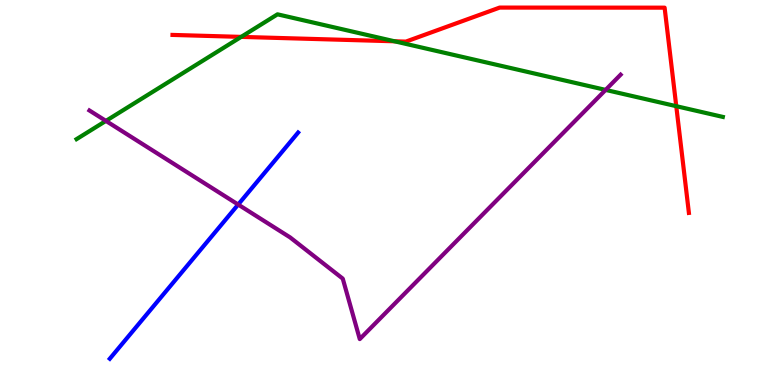[{'lines': ['blue', 'red'], 'intersections': []}, {'lines': ['green', 'red'], 'intersections': [{'x': 3.11, 'y': 9.04}, {'x': 5.09, 'y': 8.93}, {'x': 8.73, 'y': 7.24}]}, {'lines': ['purple', 'red'], 'intersections': []}, {'lines': ['blue', 'green'], 'intersections': []}, {'lines': ['blue', 'purple'], 'intersections': [{'x': 3.07, 'y': 4.69}]}, {'lines': ['green', 'purple'], 'intersections': [{'x': 1.37, 'y': 6.86}, {'x': 7.81, 'y': 7.66}]}]